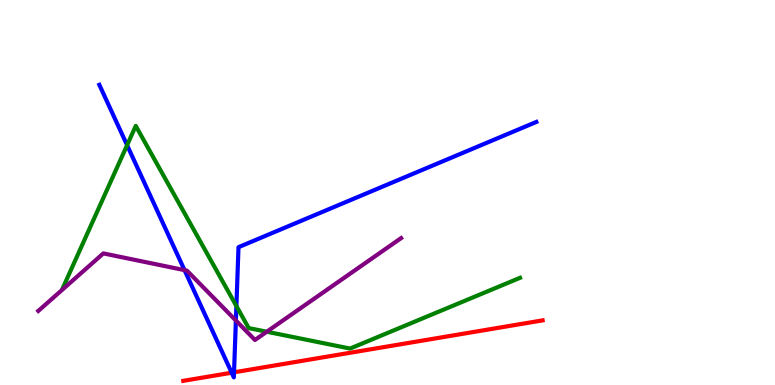[{'lines': ['blue', 'red'], 'intersections': [{'x': 2.99, 'y': 0.319}, {'x': 3.02, 'y': 0.33}]}, {'lines': ['green', 'red'], 'intersections': []}, {'lines': ['purple', 'red'], 'intersections': []}, {'lines': ['blue', 'green'], 'intersections': [{'x': 1.64, 'y': 6.23}, {'x': 3.05, 'y': 2.05}]}, {'lines': ['blue', 'purple'], 'intersections': [{'x': 2.38, 'y': 2.98}, {'x': 3.04, 'y': 1.68}]}, {'lines': ['green', 'purple'], 'intersections': [{'x': 3.44, 'y': 1.38}]}]